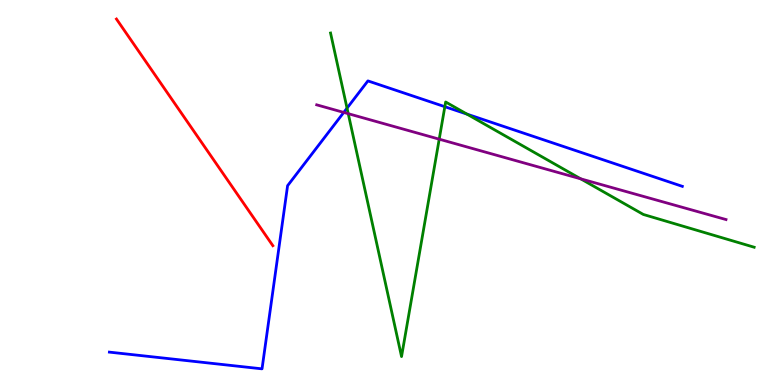[{'lines': ['blue', 'red'], 'intersections': []}, {'lines': ['green', 'red'], 'intersections': []}, {'lines': ['purple', 'red'], 'intersections': []}, {'lines': ['blue', 'green'], 'intersections': [{'x': 4.48, 'y': 7.19}, {'x': 5.74, 'y': 7.23}, {'x': 6.03, 'y': 7.04}]}, {'lines': ['blue', 'purple'], 'intersections': [{'x': 4.44, 'y': 7.08}]}, {'lines': ['green', 'purple'], 'intersections': [{'x': 4.49, 'y': 7.05}, {'x': 5.67, 'y': 6.39}, {'x': 7.49, 'y': 5.36}]}]